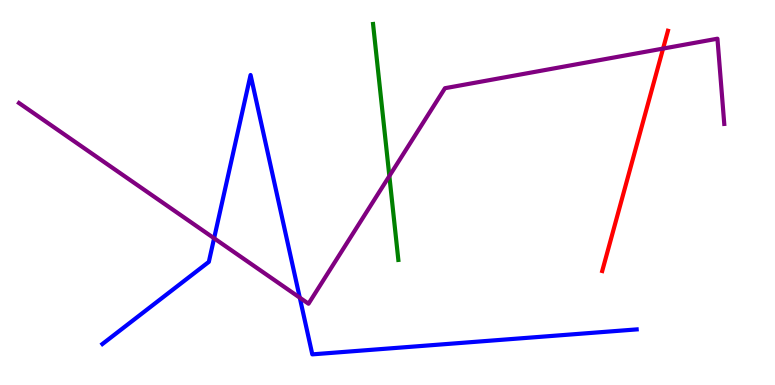[{'lines': ['blue', 'red'], 'intersections': []}, {'lines': ['green', 'red'], 'intersections': []}, {'lines': ['purple', 'red'], 'intersections': [{'x': 8.56, 'y': 8.74}]}, {'lines': ['blue', 'green'], 'intersections': []}, {'lines': ['blue', 'purple'], 'intersections': [{'x': 2.76, 'y': 3.81}, {'x': 3.87, 'y': 2.27}]}, {'lines': ['green', 'purple'], 'intersections': [{'x': 5.02, 'y': 5.43}]}]